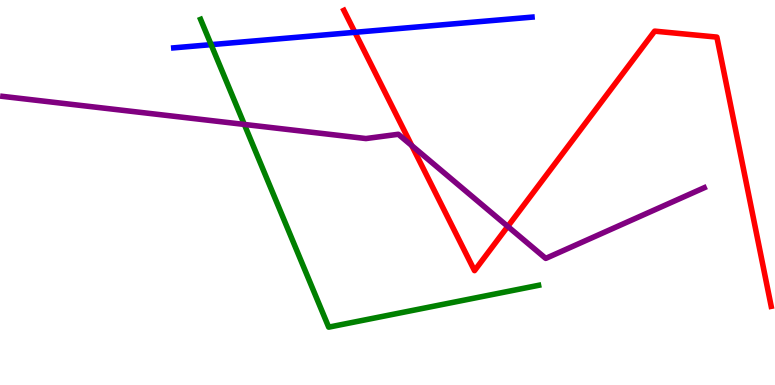[{'lines': ['blue', 'red'], 'intersections': [{'x': 4.58, 'y': 9.16}]}, {'lines': ['green', 'red'], 'intersections': []}, {'lines': ['purple', 'red'], 'intersections': [{'x': 5.31, 'y': 6.22}, {'x': 6.55, 'y': 4.12}]}, {'lines': ['blue', 'green'], 'intersections': [{'x': 2.72, 'y': 8.84}]}, {'lines': ['blue', 'purple'], 'intersections': []}, {'lines': ['green', 'purple'], 'intersections': [{'x': 3.15, 'y': 6.77}]}]